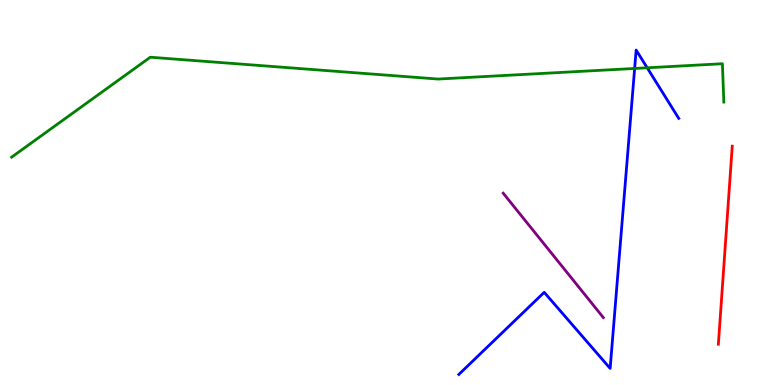[{'lines': ['blue', 'red'], 'intersections': []}, {'lines': ['green', 'red'], 'intersections': []}, {'lines': ['purple', 'red'], 'intersections': []}, {'lines': ['blue', 'green'], 'intersections': [{'x': 8.19, 'y': 8.22}, {'x': 8.35, 'y': 8.24}]}, {'lines': ['blue', 'purple'], 'intersections': []}, {'lines': ['green', 'purple'], 'intersections': []}]